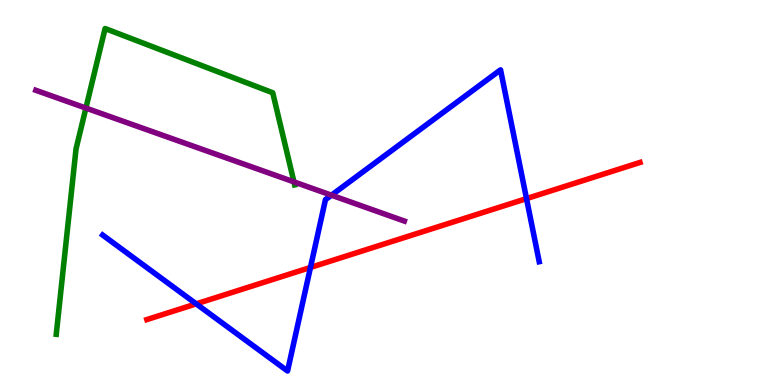[{'lines': ['blue', 'red'], 'intersections': [{'x': 2.53, 'y': 2.11}, {'x': 4.01, 'y': 3.05}, {'x': 6.79, 'y': 4.84}]}, {'lines': ['green', 'red'], 'intersections': []}, {'lines': ['purple', 'red'], 'intersections': []}, {'lines': ['blue', 'green'], 'intersections': []}, {'lines': ['blue', 'purple'], 'intersections': [{'x': 4.28, 'y': 4.93}]}, {'lines': ['green', 'purple'], 'intersections': [{'x': 1.11, 'y': 7.19}, {'x': 3.79, 'y': 5.28}]}]